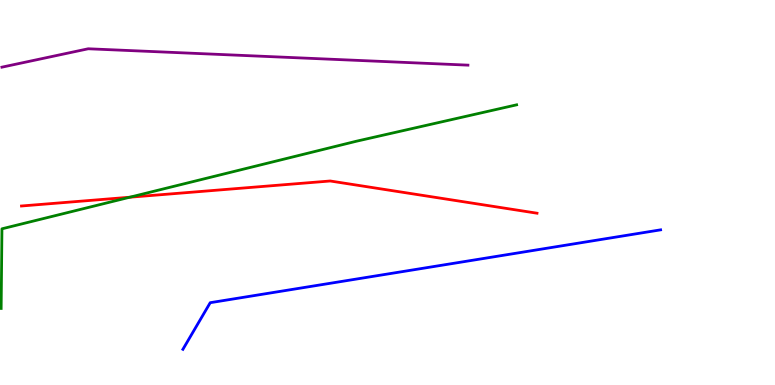[{'lines': ['blue', 'red'], 'intersections': []}, {'lines': ['green', 'red'], 'intersections': [{'x': 1.67, 'y': 4.88}]}, {'lines': ['purple', 'red'], 'intersections': []}, {'lines': ['blue', 'green'], 'intersections': []}, {'lines': ['blue', 'purple'], 'intersections': []}, {'lines': ['green', 'purple'], 'intersections': []}]